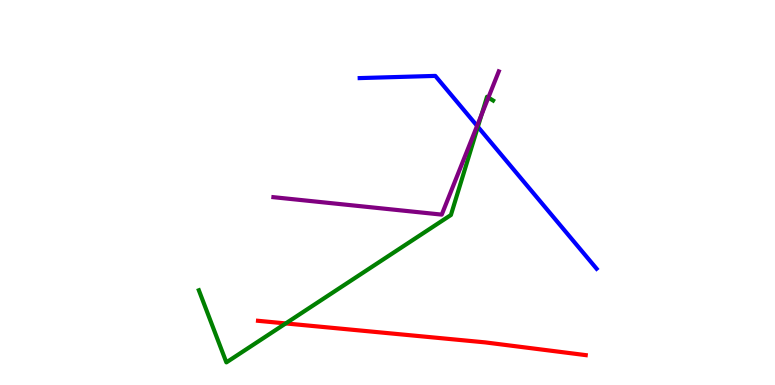[{'lines': ['blue', 'red'], 'intersections': []}, {'lines': ['green', 'red'], 'intersections': [{'x': 3.69, 'y': 1.6}]}, {'lines': ['purple', 'red'], 'intersections': []}, {'lines': ['blue', 'green'], 'intersections': [{'x': 6.17, 'y': 6.71}]}, {'lines': ['blue', 'purple'], 'intersections': [{'x': 6.16, 'y': 6.73}]}, {'lines': ['green', 'purple'], 'intersections': [{'x': 6.21, 'y': 7.02}, {'x': 6.3, 'y': 7.47}]}]